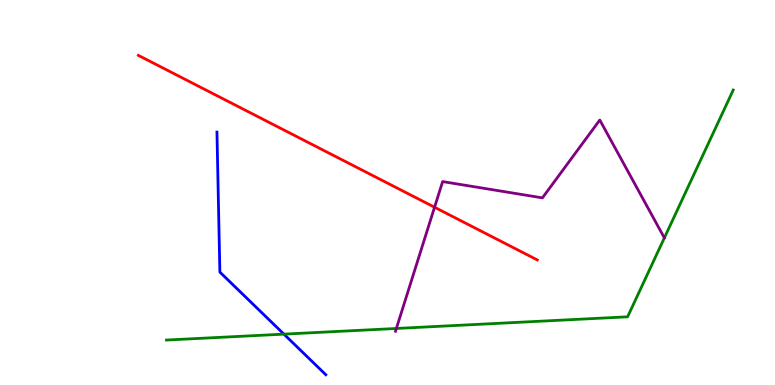[{'lines': ['blue', 'red'], 'intersections': []}, {'lines': ['green', 'red'], 'intersections': []}, {'lines': ['purple', 'red'], 'intersections': [{'x': 5.61, 'y': 4.62}]}, {'lines': ['blue', 'green'], 'intersections': [{'x': 3.66, 'y': 1.32}]}, {'lines': ['blue', 'purple'], 'intersections': []}, {'lines': ['green', 'purple'], 'intersections': [{'x': 5.11, 'y': 1.47}]}]